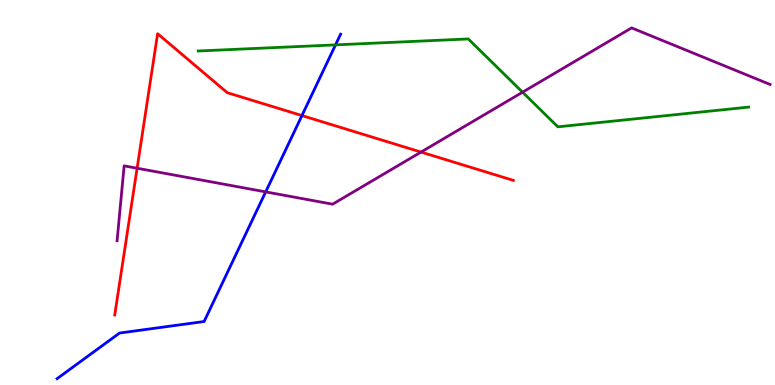[{'lines': ['blue', 'red'], 'intersections': [{'x': 3.9, 'y': 7.0}]}, {'lines': ['green', 'red'], 'intersections': []}, {'lines': ['purple', 'red'], 'intersections': [{'x': 1.77, 'y': 5.63}, {'x': 5.43, 'y': 6.05}]}, {'lines': ['blue', 'green'], 'intersections': [{'x': 4.33, 'y': 8.83}]}, {'lines': ['blue', 'purple'], 'intersections': [{'x': 3.43, 'y': 5.02}]}, {'lines': ['green', 'purple'], 'intersections': [{'x': 6.74, 'y': 7.61}]}]